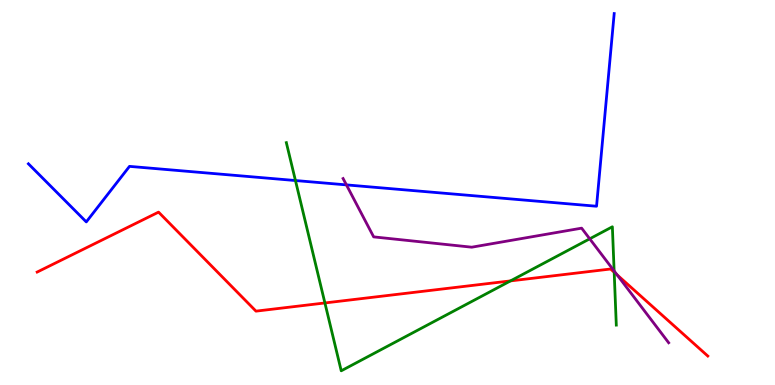[{'lines': ['blue', 'red'], 'intersections': []}, {'lines': ['green', 'red'], 'intersections': [{'x': 4.19, 'y': 2.13}, {'x': 6.59, 'y': 2.7}, {'x': 7.92, 'y': 2.93}]}, {'lines': ['purple', 'red'], 'intersections': [{'x': 7.96, 'y': 2.86}]}, {'lines': ['blue', 'green'], 'intersections': [{'x': 3.81, 'y': 5.31}]}, {'lines': ['blue', 'purple'], 'intersections': [{'x': 4.47, 'y': 5.2}]}, {'lines': ['green', 'purple'], 'intersections': [{'x': 7.61, 'y': 3.8}, {'x': 7.92, 'y': 2.96}]}]